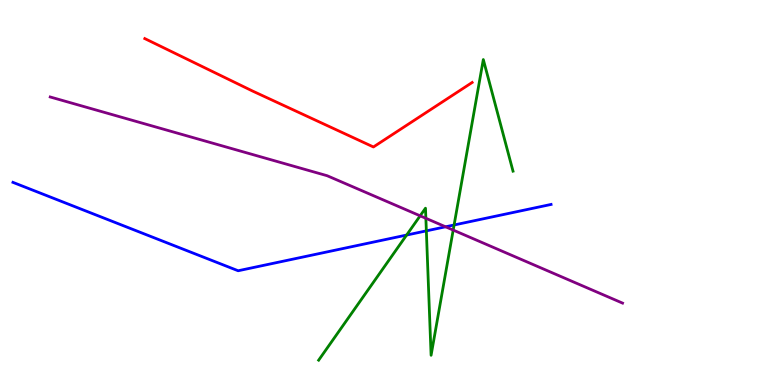[{'lines': ['blue', 'red'], 'intersections': []}, {'lines': ['green', 'red'], 'intersections': []}, {'lines': ['purple', 'red'], 'intersections': []}, {'lines': ['blue', 'green'], 'intersections': [{'x': 5.25, 'y': 3.89}, {'x': 5.5, 'y': 4.0}, {'x': 5.86, 'y': 4.16}]}, {'lines': ['blue', 'purple'], 'intersections': [{'x': 5.75, 'y': 4.11}]}, {'lines': ['green', 'purple'], 'intersections': [{'x': 5.42, 'y': 4.39}, {'x': 5.5, 'y': 4.33}, {'x': 5.85, 'y': 4.02}]}]